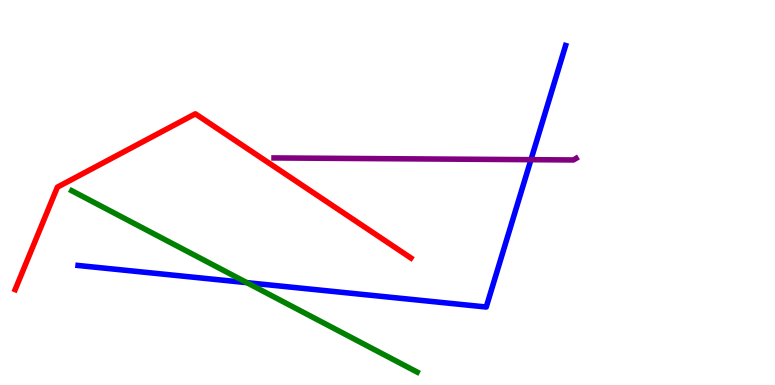[{'lines': ['blue', 'red'], 'intersections': []}, {'lines': ['green', 'red'], 'intersections': []}, {'lines': ['purple', 'red'], 'intersections': []}, {'lines': ['blue', 'green'], 'intersections': [{'x': 3.18, 'y': 2.66}]}, {'lines': ['blue', 'purple'], 'intersections': [{'x': 6.85, 'y': 5.85}]}, {'lines': ['green', 'purple'], 'intersections': []}]